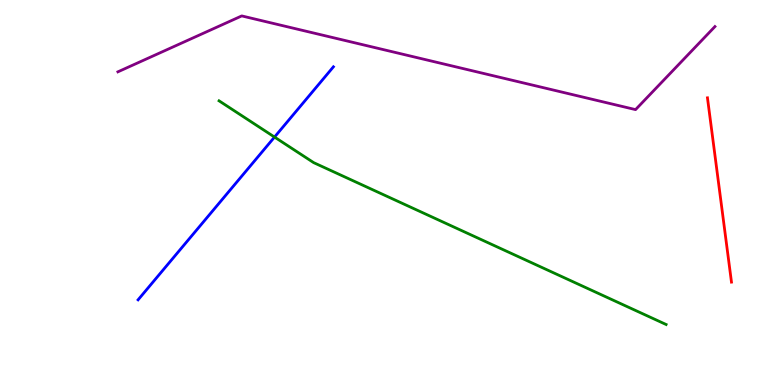[{'lines': ['blue', 'red'], 'intersections': []}, {'lines': ['green', 'red'], 'intersections': []}, {'lines': ['purple', 'red'], 'intersections': []}, {'lines': ['blue', 'green'], 'intersections': [{'x': 3.54, 'y': 6.44}]}, {'lines': ['blue', 'purple'], 'intersections': []}, {'lines': ['green', 'purple'], 'intersections': []}]